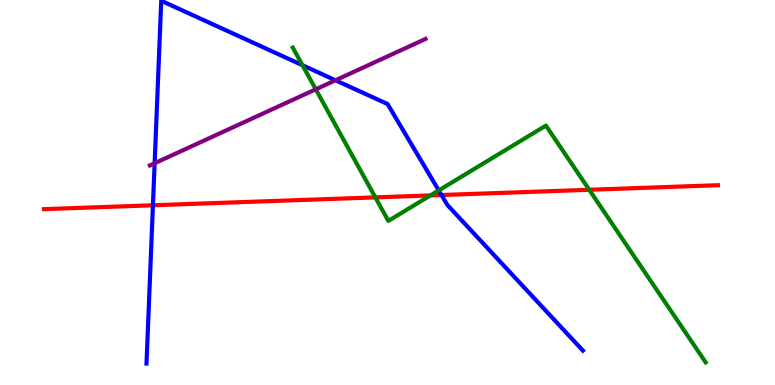[{'lines': ['blue', 'red'], 'intersections': [{'x': 1.97, 'y': 4.67}, {'x': 5.7, 'y': 4.93}]}, {'lines': ['green', 'red'], 'intersections': [{'x': 4.84, 'y': 4.87}, {'x': 5.55, 'y': 4.92}, {'x': 7.6, 'y': 5.07}]}, {'lines': ['purple', 'red'], 'intersections': []}, {'lines': ['blue', 'green'], 'intersections': [{'x': 3.9, 'y': 8.31}, {'x': 5.66, 'y': 5.05}]}, {'lines': ['blue', 'purple'], 'intersections': [{'x': 2.0, 'y': 5.76}, {'x': 4.33, 'y': 7.92}]}, {'lines': ['green', 'purple'], 'intersections': [{'x': 4.07, 'y': 7.68}]}]